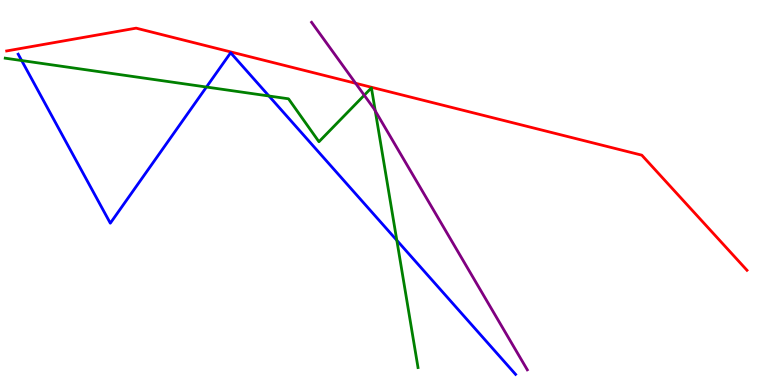[{'lines': ['blue', 'red'], 'intersections': []}, {'lines': ['green', 'red'], 'intersections': []}, {'lines': ['purple', 'red'], 'intersections': [{'x': 4.59, 'y': 7.84}]}, {'lines': ['blue', 'green'], 'intersections': [{'x': 0.279, 'y': 8.43}, {'x': 2.66, 'y': 7.74}, {'x': 3.47, 'y': 7.51}, {'x': 5.12, 'y': 3.76}]}, {'lines': ['blue', 'purple'], 'intersections': []}, {'lines': ['green', 'purple'], 'intersections': [{'x': 4.7, 'y': 7.53}, {'x': 4.84, 'y': 7.12}]}]